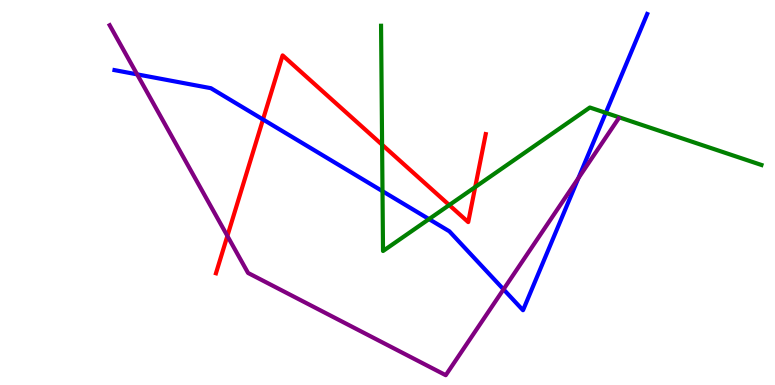[{'lines': ['blue', 'red'], 'intersections': [{'x': 3.39, 'y': 6.9}]}, {'lines': ['green', 'red'], 'intersections': [{'x': 4.93, 'y': 6.24}, {'x': 5.8, 'y': 4.67}, {'x': 6.13, 'y': 5.14}]}, {'lines': ['purple', 'red'], 'intersections': [{'x': 2.93, 'y': 3.87}]}, {'lines': ['blue', 'green'], 'intersections': [{'x': 4.94, 'y': 5.03}, {'x': 5.54, 'y': 4.31}, {'x': 7.82, 'y': 7.07}]}, {'lines': ['blue', 'purple'], 'intersections': [{'x': 1.77, 'y': 8.07}, {'x': 6.5, 'y': 2.48}, {'x': 7.46, 'y': 5.37}]}, {'lines': ['green', 'purple'], 'intersections': []}]